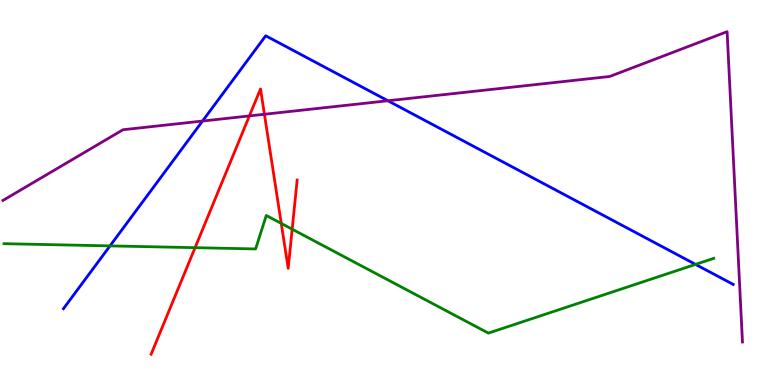[{'lines': ['blue', 'red'], 'intersections': []}, {'lines': ['green', 'red'], 'intersections': [{'x': 2.52, 'y': 3.57}, {'x': 3.63, 'y': 4.2}, {'x': 3.77, 'y': 4.05}]}, {'lines': ['purple', 'red'], 'intersections': [{'x': 3.22, 'y': 6.99}, {'x': 3.41, 'y': 7.03}]}, {'lines': ['blue', 'green'], 'intersections': [{'x': 1.42, 'y': 3.61}, {'x': 8.97, 'y': 3.13}]}, {'lines': ['blue', 'purple'], 'intersections': [{'x': 2.61, 'y': 6.86}, {'x': 5.01, 'y': 7.38}]}, {'lines': ['green', 'purple'], 'intersections': []}]